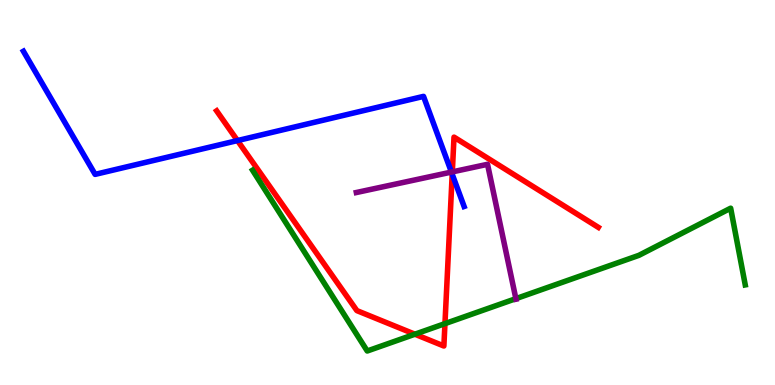[{'lines': ['blue', 'red'], 'intersections': [{'x': 3.06, 'y': 6.35}, {'x': 5.83, 'y': 5.48}]}, {'lines': ['green', 'red'], 'intersections': [{'x': 5.35, 'y': 1.32}, {'x': 5.74, 'y': 1.59}]}, {'lines': ['purple', 'red'], 'intersections': [{'x': 5.84, 'y': 5.54}]}, {'lines': ['blue', 'green'], 'intersections': []}, {'lines': ['blue', 'purple'], 'intersections': [{'x': 5.82, 'y': 5.53}]}, {'lines': ['green', 'purple'], 'intersections': [{'x': 6.66, 'y': 2.24}]}]